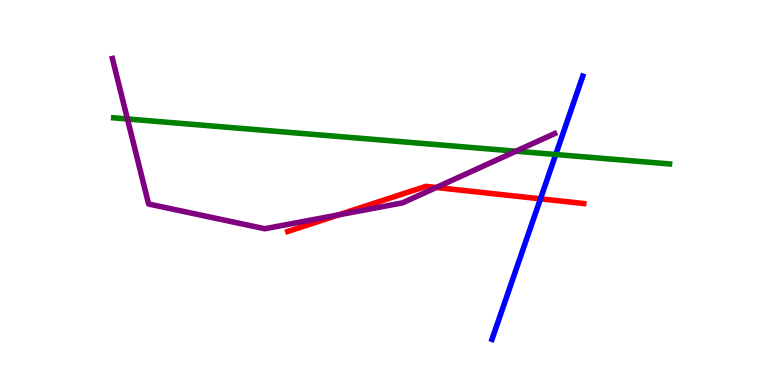[{'lines': ['blue', 'red'], 'intersections': [{'x': 6.97, 'y': 4.84}]}, {'lines': ['green', 'red'], 'intersections': []}, {'lines': ['purple', 'red'], 'intersections': [{'x': 4.37, 'y': 4.42}, {'x': 5.63, 'y': 5.13}]}, {'lines': ['blue', 'green'], 'intersections': [{'x': 7.17, 'y': 5.99}]}, {'lines': ['blue', 'purple'], 'intersections': []}, {'lines': ['green', 'purple'], 'intersections': [{'x': 1.64, 'y': 6.91}, {'x': 6.66, 'y': 6.07}]}]